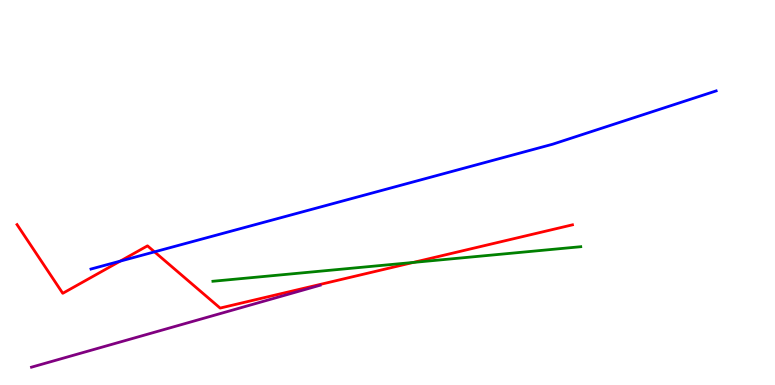[{'lines': ['blue', 'red'], 'intersections': [{'x': 1.55, 'y': 3.22}, {'x': 1.99, 'y': 3.46}]}, {'lines': ['green', 'red'], 'intersections': [{'x': 5.33, 'y': 3.18}]}, {'lines': ['purple', 'red'], 'intersections': []}, {'lines': ['blue', 'green'], 'intersections': []}, {'lines': ['blue', 'purple'], 'intersections': []}, {'lines': ['green', 'purple'], 'intersections': []}]